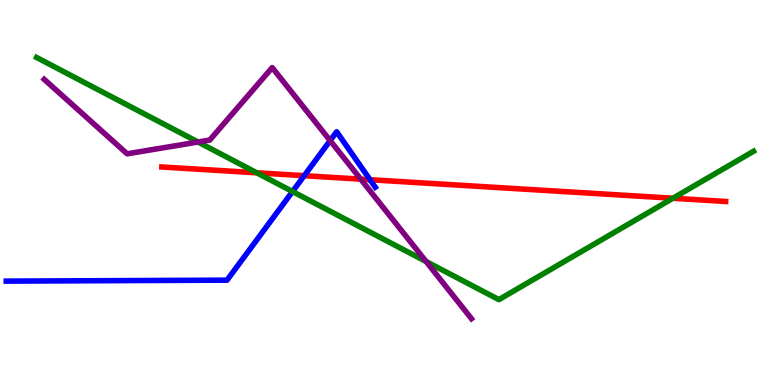[{'lines': ['blue', 'red'], 'intersections': [{'x': 3.93, 'y': 5.44}, {'x': 4.77, 'y': 5.33}]}, {'lines': ['green', 'red'], 'intersections': [{'x': 3.31, 'y': 5.51}, {'x': 8.68, 'y': 4.85}]}, {'lines': ['purple', 'red'], 'intersections': [{'x': 4.65, 'y': 5.35}]}, {'lines': ['blue', 'green'], 'intersections': [{'x': 3.77, 'y': 5.03}]}, {'lines': ['blue', 'purple'], 'intersections': [{'x': 4.26, 'y': 6.35}]}, {'lines': ['green', 'purple'], 'intersections': [{'x': 2.55, 'y': 6.31}, {'x': 5.5, 'y': 3.21}]}]